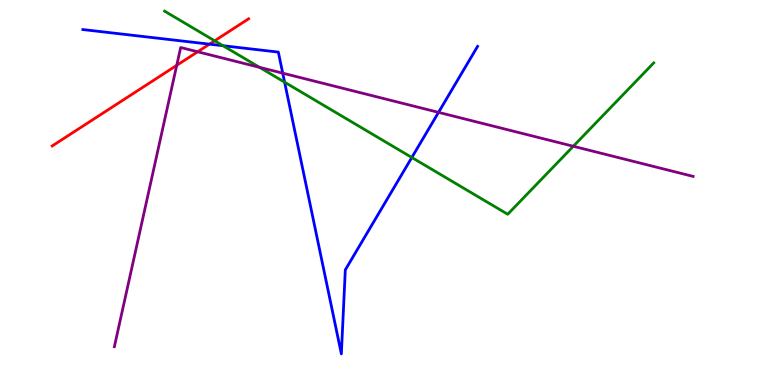[{'lines': ['blue', 'red'], 'intersections': [{'x': 2.7, 'y': 8.85}]}, {'lines': ['green', 'red'], 'intersections': [{'x': 2.77, 'y': 8.94}]}, {'lines': ['purple', 'red'], 'intersections': [{'x': 2.28, 'y': 8.3}, {'x': 2.55, 'y': 8.66}]}, {'lines': ['blue', 'green'], 'intersections': [{'x': 2.88, 'y': 8.81}, {'x': 3.67, 'y': 7.87}, {'x': 5.31, 'y': 5.91}]}, {'lines': ['blue', 'purple'], 'intersections': [{'x': 3.65, 'y': 8.1}, {'x': 5.66, 'y': 7.08}]}, {'lines': ['green', 'purple'], 'intersections': [{'x': 3.35, 'y': 8.25}, {'x': 7.4, 'y': 6.2}]}]